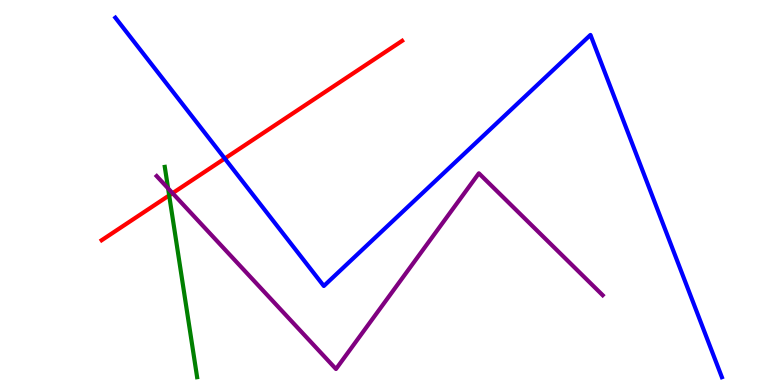[{'lines': ['blue', 'red'], 'intersections': [{'x': 2.9, 'y': 5.88}]}, {'lines': ['green', 'red'], 'intersections': [{'x': 2.18, 'y': 4.92}]}, {'lines': ['purple', 'red'], 'intersections': [{'x': 2.23, 'y': 4.98}]}, {'lines': ['blue', 'green'], 'intersections': []}, {'lines': ['blue', 'purple'], 'intersections': []}, {'lines': ['green', 'purple'], 'intersections': [{'x': 2.17, 'y': 5.11}]}]